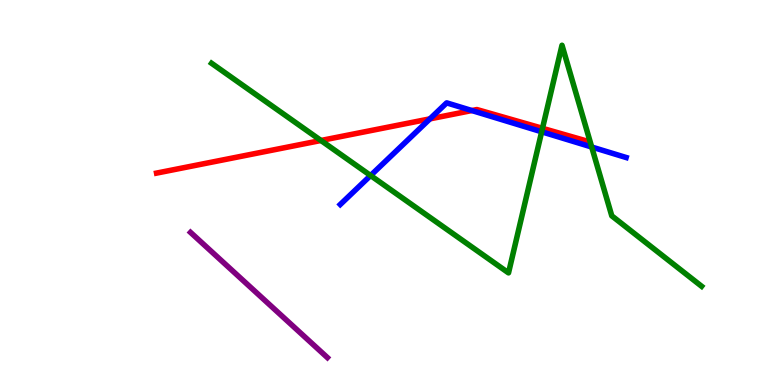[{'lines': ['blue', 'red'], 'intersections': [{'x': 5.55, 'y': 6.91}, {'x': 6.09, 'y': 7.13}]}, {'lines': ['green', 'red'], 'intersections': [{'x': 4.14, 'y': 6.35}, {'x': 7.0, 'y': 6.67}]}, {'lines': ['purple', 'red'], 'intersections': []}, {'lines': ['blue', 'green'], 'intersections': [{'x': 4.78, 'y': 5.44}, {'x': 6.99, 'y': 6.58}, {'x': 7.63, 'y': 6.18}]}, {'lines': ['blue', 'purple'], 'intersections': []}, {'lines': ['green', 'purple'], 'intersections': []}]